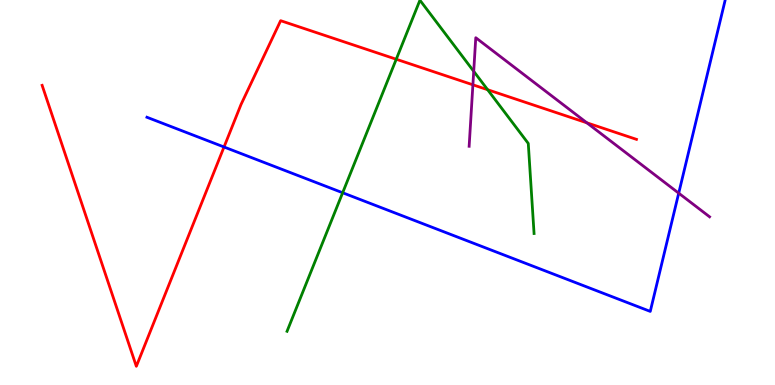[{'lines': ['blue', 'red'], 'intersections': [{'x': 2.89, 'y': 6.18}]}, {'lines': ['green', 'red'], 'intersections': [{'x': 5.11, 'y': 8.46}, {'x': 6.29, 'y': 7.67}]}, {'lines': ['purple', 'red'], 'intersections': [{'x': 6.1, 'y': 7.8}, {'x': 7.57, 'y': 6.81}]}, {'lines': ['blue', 'green'], 'intersections': [{'x': 4.42, 'y': 4.99}]}, {'lines': ['blue', 'purple'], 'intersections': [{'x': 8.76, 'y': 4.98}]}, {'lines': ['green', 'purple'], 'intersections': [{'x': 6.11, 'y': 8.15}]}]